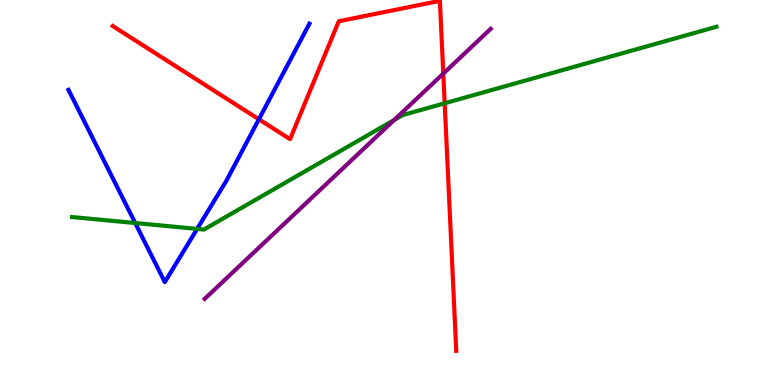[{'lines': ['blue', 'red'], 'intersections': [{'x': 3.34, 'y': 6.9}]}, {'lines': ['green', 'red'], 'intersections': [{'x': 5.74, 'y': 7.32}]}, {'lines': ['purple', 'red'], 'intersections': [{'x': 5.72, 'y': 8.09}]}, {'lines': ['blue', 'green'], 'intersections': [{'x': 1.74, 'y': 4.21}, {'x': 2.54, 'y': 4.05}]}, {'lines': ['blue', 'purple'], 'intersections': []}, {'lines': ['green', 'purple'], 'intersections': [{'x': 5.09, 'y': 6.88}]}]